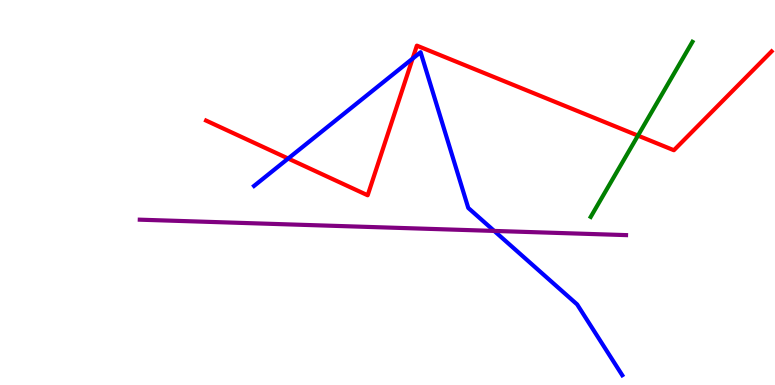[{'lines': ['blue', 'red'], 'intersections': [{'x': 3.72, 'y': 5.88}, {'x': 5.32, 'y': 8.48}]}, {'lines': ['green', 'red'], 'intersections': [{'x': 8.23, 'y': 6.48}]}, {'lines': ['purple', 'red'], 'intersections': []}, {'lines': ['blue', 'green'], 'intersections': []}, {'lines': ['blue', 'purple'], 'intersections': [{'x': 6.38, 'y': 4.0}]}, {'lines': ['green', 'purple'], 'intersections': []}]